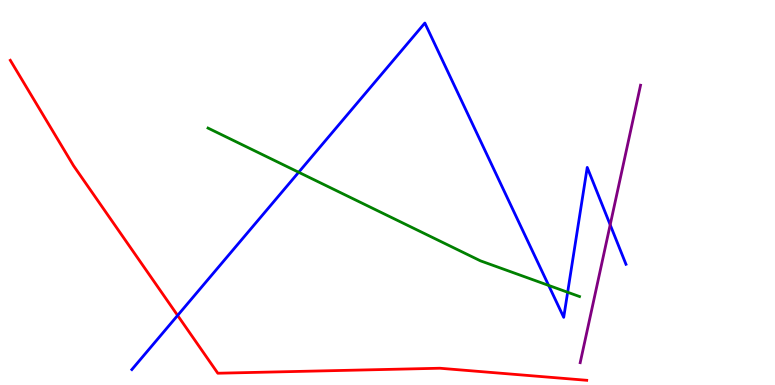[{'lines': ['blue', 'red'], 'intersections': [{'x': 2.29, 'y': 1.81}]}, {'lines': ['green', 'red'], 'intersections': []}, {'lines': ['purple', 'red'], 'intersections': []}, {'lines': ['blue', 'green'], 'intersections': [{'x': 3.85, 'y': 5.53}, {'x': 7.08, 'y': 2.59}, {'x': 7.32, 'y': 2.41}]}, {'lines': ['blue', 'purple'], 'intersections': [{'x': 7.87, 'y': 4.16}]}, {'lines': ['green', 'purple'], 'intersections': []}]